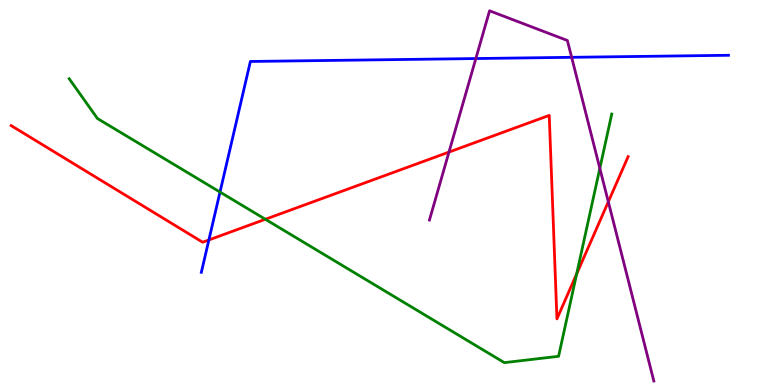[{'lines': ['blue', 'red'], 'intersections': [{'x': 2.7, 'y': 3.77}]}, {'lines': ['green', 'red'], 'intersections': [{'x': 3.42, 'y': 4.3}, {'x': 7.44, 'y': 2.88}]}, {'lines': ['purple', 'red'], 'intersections': [{'x': 5.79, 'y': 6.05}, {'x': 7.85, 'y': 4.76}]}, {'lines': ['blue', 'green'], 'intersections': [{'x': 2.84, 'y': 5.01}]}, {'lines': ['blue', 'purple'], 'intersections': [{'x': 6.14, 'y': 8.48}, {'x': 7.38, 'y': 8.51}]}, {'lines': ['green', 'purple'], 'intersections': [{'x': 7.74, 'y': 5.63}]}]